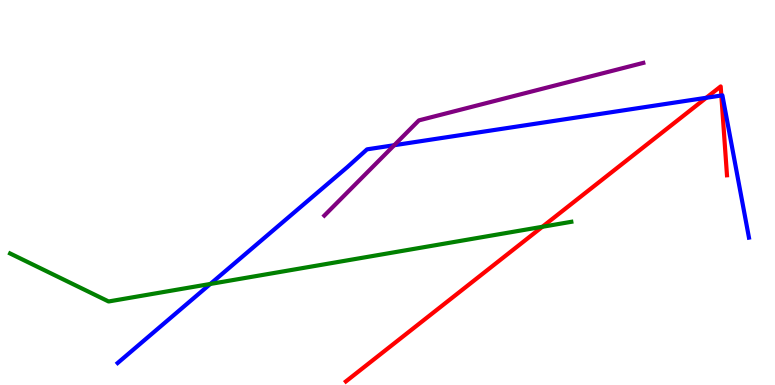[{'lines': ['blue', 'red'], 'intersections': [{'x': 9.11, 'y': 7.46}, {'x': 9.31, 'y': 7.52}]}, {'lines': ['green', 'red'], 'intersections': [{'x': 7.0, 'y': 4.11}]}, {'lines': ['purple', 'red'], 'intersections': []}, {'lines': ['blue', 'green'], 'intersections': [{'x': 2.71, 'y': 2.62}]}, {'lines': ['blue', 'purple'], 'intersections': [{'x': 5.09, 'y': 6.23}]}, {'lines': ['green', 'purple'], 'intersections': []}]